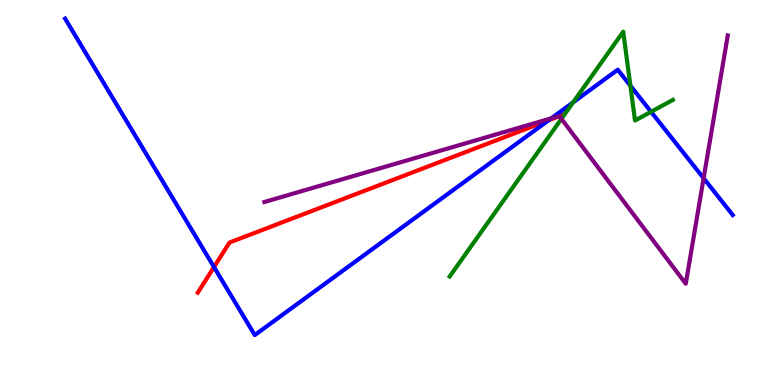[{'lines': ['blue', 'red'], 'intersections': [{'x': 2.76, 'y': 3.06}, {'x': 7.08, 'y': 6.88}]}, {'lines': ['green', 'red'], 'intersections': []}, {'lines': ['purple', 'red'], 'intersections': [{'x': 7.22, 'y': 6.98}]}, {'lines': ['blue', 'green'], 'intersections': [{'x': 7.4, 'y': 7.34}, {'x': 8.13, 'y': 7.77}, {'x': 8.4, 'y': 7.1}]}, {'lines': ['blue', 'purple'], 'intersections': [{'x': 7.11, 'y': 6.93}, {'x': 9.08, 'y': 5.37}]}, {'lines': ['green', 'purple'], 'intersections': [{'x': 7.24, 'y': 6.91}]}]